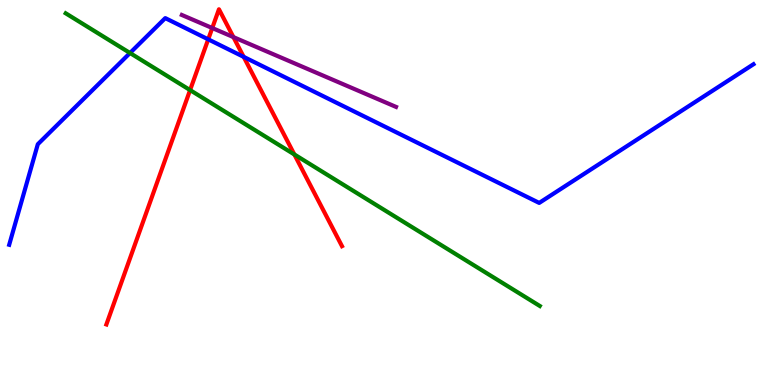[{'lines': ['blue', 'red'], 'intersections': [{'x': 2.69, 'y': 8.98}, {'x': 3.14, 'y': 8.52}]}, {'lines': ['green', 'red'], 'intersections': [{'x': 2.45, 'y': 7.66}, {'x': 3.8, 'y': 5.99}]}, {'lines': ['purple', 'red'], 'intersections': [{'x': 2.74, 'y': 9.27}, {'x': 3.01, 'y': 9.04}]}, {'lines': ['blue', 'green'], 'intersections': [{'x': 1.68, 'y': 8.62}]}, {'lines': ['blue', 'purple'], 'intersections': []}, {'lines': ['green', 'purple'], 'intersections': []}]